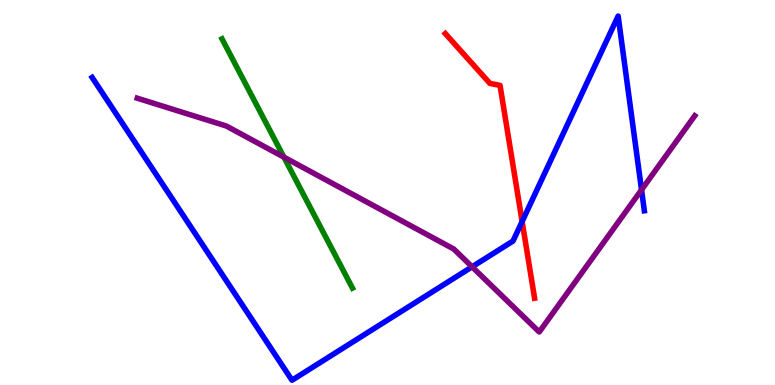[{'lines': ['blue', 'red'], 'intersections': [{'x': 6.74, 'y': 4.25}]}, {'lines': ['green', 'red'], 'intersections': []}, {'lines': ['purple', 'red'], 'intersections': []}, {'lines': ['blue', 'green'], 'intersections': []}, {'lines': ['blue', 'purple'], 'intersections': [{'x': 6.09, 'y': 3.07}, {'x': 8.28, 'y': 5.07}]}, {'lines': ['green', 'purple'], 'intersections': [{'x': 3.66, 'y': 5.92}]}]